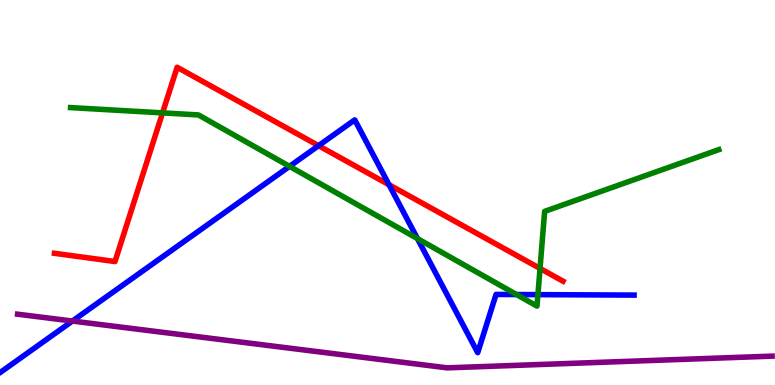[{'lines': ['blue', 'red'], 'intersections': [{'x': 4.11, 'y': 6.22}, {'x': 5.02, 'y': 5.2}]}, {'lines': ['green', 'red'], 'intersections': [{'x': 2.1, 'y': 7.07}, {'x': 6.97, 'y': 3.03}]}, {'lines': ['purple', 'red'], 'intersections': []}, {'lines': ['blue', 'green'], 'intersections': [{'x': 3.74, 'y': 5.68}, {'x': 5.39, 'y': 3.8}, {'x': 6.66, 'y': 2.35}, {'x': 6.94, 'y': 2.35}]}, {'lines': ['blue', 'purple'], 'intersections': [{'x': 0.934, 'y': 1.66}]}, {'lines': ['green', 'purple'], 'intersections': []}]